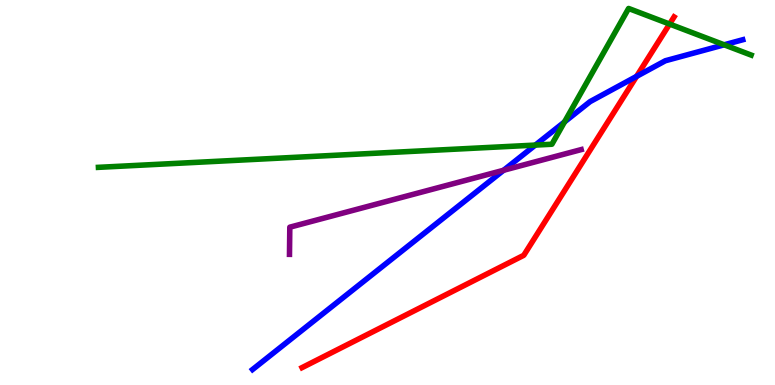[{'lines': ['blue', 'red'], 'intersections': [{'x': 8.21, 'y': 8.02}]}, {'lines': ['green', 'red'], 'intersections': [{'x': 8.64, 'y': 9.38}]}, {'lines': ['purple', 'red'], 'intersections': []}, {'lines': ['blue', 'green'], 'intersections': [{'x': 6.91, 'y': 6.23}, {'x': 7.28, 'y': 6.83}, {'x': 9.34, 'y': 8.84}]}, {'lines': ['blue', 'purple'], 'intersections': [{'x': 6.5, 'y': 5.58}]}, {'lines': ['green', 'purple'], 'intersections': []}]